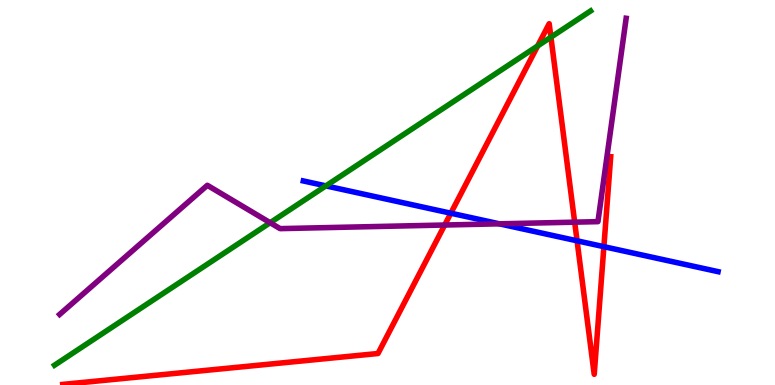[{'lines': ['blue', 'red'], 'intersections': [{'x': 5.82, 'y': 4.46}, {'x': 7.45, 'y': 3.75}, {'x': 7.79, 'y': 3.59}]}, {'lines': ['green', 'red'], 'intersections': [{'x': 6.94, 'y': 8.81}, {'x': 7.11, 'y': 9.03}]}, {'lines': ['purple', 'red'], 'intersections': [{'x': 5.74, 'y': 4.16}, {'x': 7.42, 'y': 4.23}]}, {'lines': ['blue', 'green'], 'intersections': [{'x': 4.2, 'y': 5.17}]}, {'lines': ['blue', 'purple'], 'intersections': [{'x': 6.44, 'y': 4.19}]}, {'lines': ['green', 'purple'], 'intersections': [{'x': 3.49, 'y': 4.22}]}]